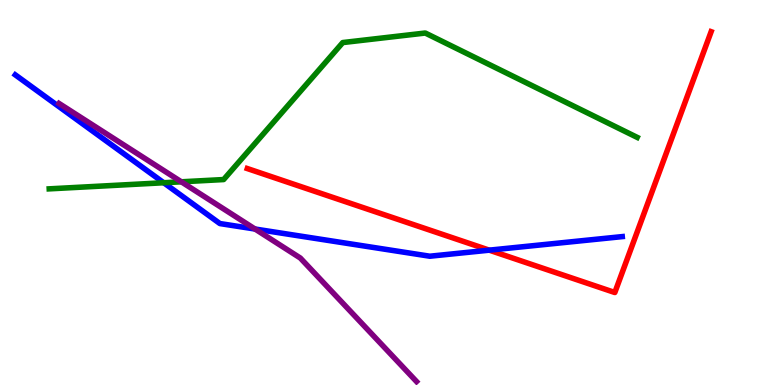[{'lines': ['blue', 'red'], 'intersections': [{'x': 6.31, 'y': 3.5}]}, {'lines': ['green', 'red'], 'intersections': []}, {'lines': ['purple', 'red'], 'intersections': []}, {'lines': ['blue', 'green'], 'intersections': [{'x': 2.11, 'y': 5.25}]}, {'lines': ['blue', 'purple'], 'intersections': [{'x': 3.29, 'y': 4.05}]}, {'lines': ['green', 'purple'], 'intersections': [{'x': 2.34, 'y': 5.28}]}]